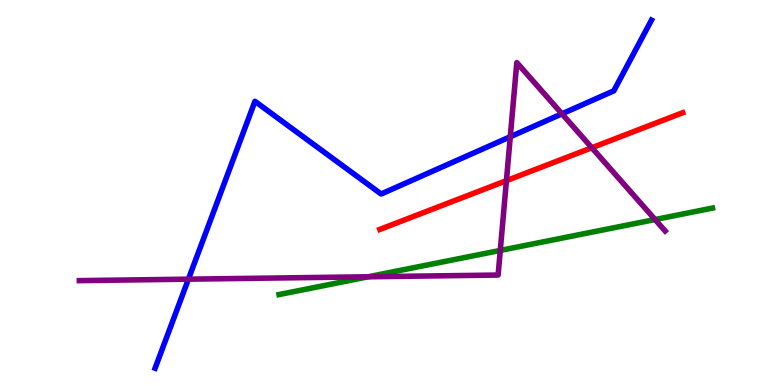[{'lines': ['blue', 'red'], 'intersections': []}, {'lines': ['green', 'red'], 'intersections': []}, {'lines': ['purple', 'red'], 'intersections': [{'x': 6.53, 'y': 5.31}, {'x': 7.64, 'y': 6.16}]}, {'lines': ['blue', 'green'], 'intersections': []}, {'lines': ['blue', 'purple'], 'intersections': [{'x': 2.43, 'y': 2.75}, {'x': 6.58, 'y': 6.45}, {'x': 7.25, 'y': 7.04}]}, {'lines': ['green', 'purple'], 'intersections': [{'x': 4.75, 'y': 2.81}, {'x': 6.46, 'y': 3.5}, {'x': 8.45, 'y': 4.3}]}]